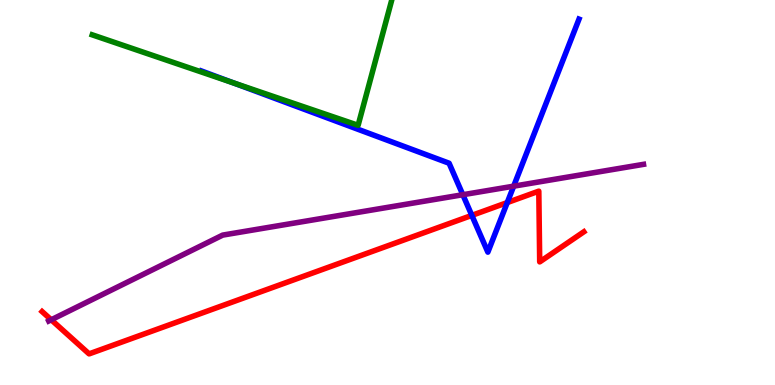[{'lines': ['blue', 'red'], 'intersections': [{'x': 6.09, 'y': 4.41}, {'x': 6.55, 'y': 4.74}]}, {'lines': ['green', 'red'], 'intersections': []}, {'lines': ['purple', 'red'], 'intersections': [{'x': 0.661, 'y': 1.69}]}, {'lines': ['blue', 'green'], 'intersections': [{'x': 3.01, 'y': 7.85}]}, {'lines': ['blue', 'purple'], 'intersections': [{'x': 5.97, 'y': 4.94}, {'x': 6.63, 'y': 5.16}]}, {'lines': ['green', 'purple'], 'intersections': []}]